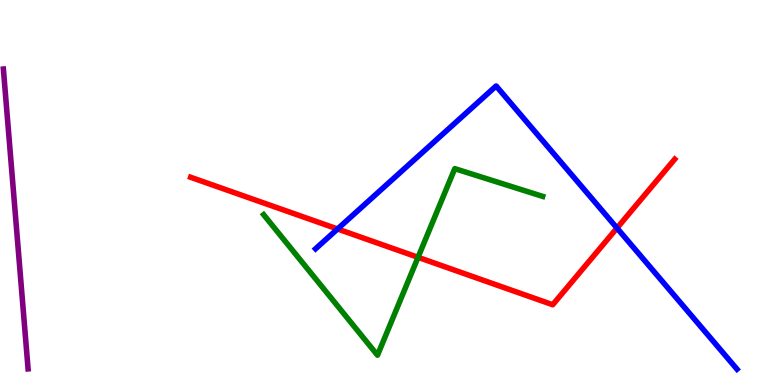[{'lines': ['blue', 'red'], 'intersections': [{'x': 4.36, 'y': 4.05}, {'x': 7.96, 'y': 4.08}]}, {'lines': ['green', 'red'], 'intersections': [{'x': 5.39, 'y': 3.32}]}, {'lines': ['purple', 'red'], 'intersections': []}, {'lines': ['blue', 'green'], 'intersections': []}, {'lines': ['blue', 'purple'], 'intersections': []}, {'lines': ['green', 'purple'], 'intersections': []}]